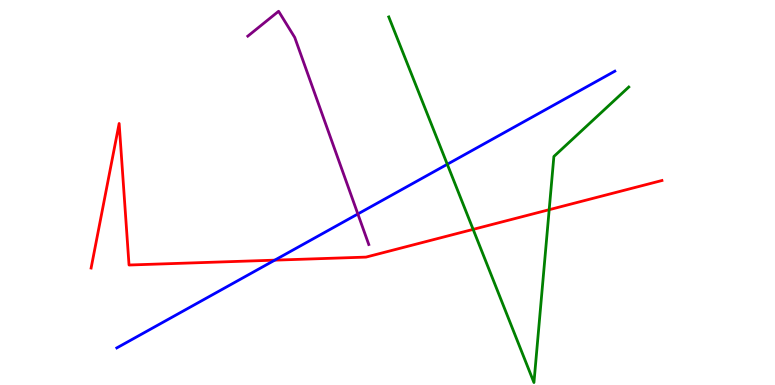[{'lines': ['blue', 'red'], 'intersections': [{'x': 3.55, 'y': 3.24}]}, {'lines': ['green', 'red'], 'intersections': [{'x': 6.1, 'y': 4.04}, {'x': 7.09, 'y': 4.55}]}, {'lines': ['purple', 'red'], 'intersections': []}, {'lines': ['blue', 'green'], 'intersections': [{'x': 5.77, 'y': 5.73}]}, {'lines': ['blue', 'purple'], 'intersections': [{'x': 4.62, 'y': 4.44}]}, {'lines': ['green', 'purple'], 'intersections': []}]